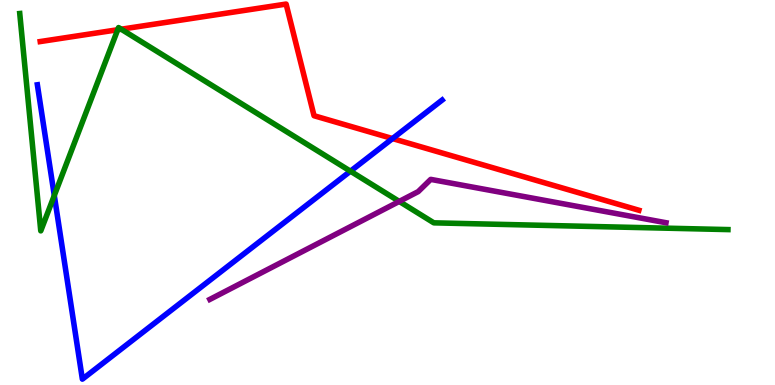[{'lines': ['blue', 'red'], 'intersections': [{'x': 5.06, 'y': 6.4}]}, {'lines': ['green', 'red'], 'intersections': [{'x': 1.52, 'y': 9.23}, {'x': 1.56, 'y': 9.24}]}, {'lines': ['purple', 'red'], 'intersections': []}, {'lines': ['blue', 'green'], 'intersections': [{'x': 0.701, 'y': 4.92}, {'x': 4.52, 'y': 5.55}]}, {'lines': ['blue', 'purple'], 'intersections': []}, {'lines': ['green', 'purple'], 'intersections': [{'x': 5.15, 'y': 4.77}]}]